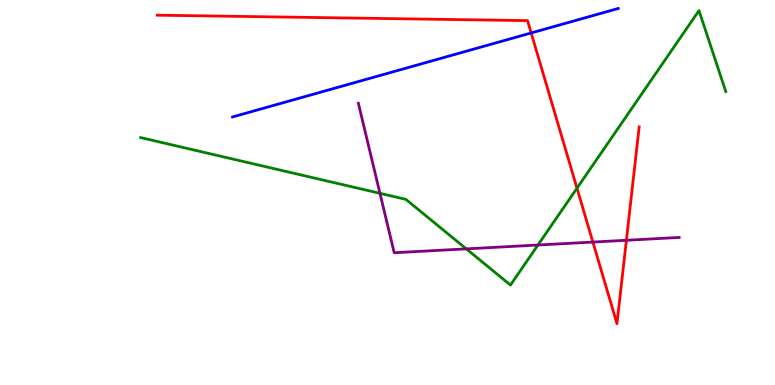[{'lines': ['blue', 'red'], 'intersections': [{'x': 6.85, 'y': 9.14}]}, {'lines': ['green', 'red'], 'intersections': [{'x': 7.44, 'y': 5.11}]}, {'lines': ['purple', 'red'], 'intersections': [{'x': 7.65, 'y': 3.71}, {'x': 8.08, 'y': 3.76}]}, {'lines': ['blue', 'green'], 'intersections': []}, {'lines': ['blue', 'purple'], 'intersections': []}, {'lines': ['green', 'purple'], 'intersections': [{'x': 4.9, 'y': 4.98}, {'x': 6.02, 'y': 3.54}, {'x': 6.94, 'y': 3.64}]}]